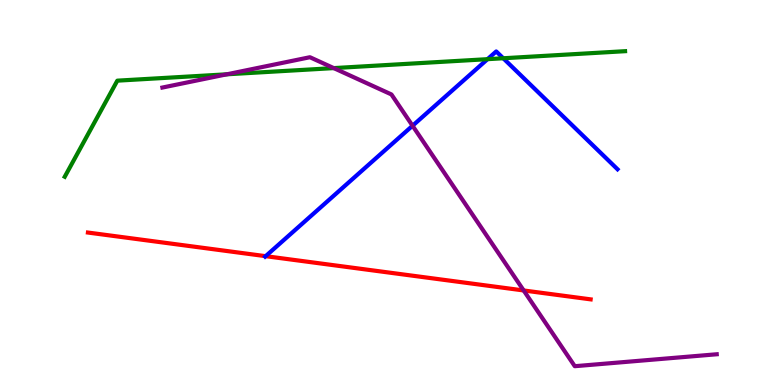[{'lines': ['blue', 'red'], 'intersections': [{'x': 3.43, 'y': 3.35}]}, {'lines': ['green', 'red'], 'intersections': []}, {'lines': ['purple', 'red'], 'intersections': [{'x': 6.76, 'y': 2.46}]}, {'lines': ['blue', 'green'], 'intersections': [{'x': 6.29, 'y': 8.46}, {'x': 6.49, 'y': 8.49}]}, {'lines': ['blue', 'purple'], 'intersections': [{'x': 5.32, 'y': 6.73}]}, {'lines': ['green', 'purple'], 'intersections': [{'x': 2.93, 'y': 8.07}, {'x': 4.31, 'y': 8.23}]}]